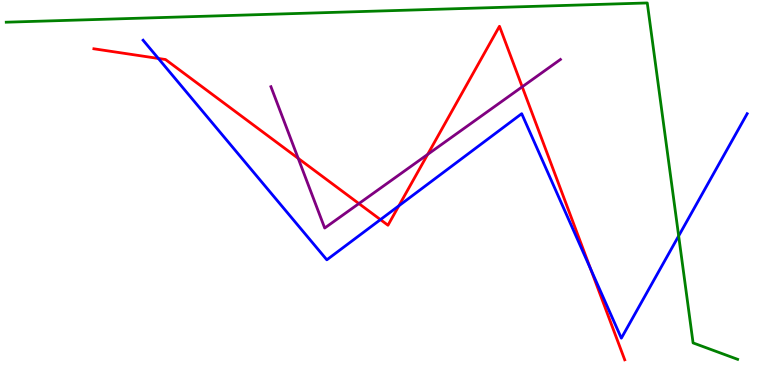[{'lines': ['blue', 'red'], 'intersections': [{'x': 2.04, 'y': 8.48}, {'x': 4.91, 'y': 4.3}, {'x': 5.15, 'y': 4.65}, {'x': 7.62, 'y': 3.02}]}, {'lines': ['green', 'red'], 'intersections': []}, {'lines': ['purple', 'red'], 'intersections': [{'x': 3.85, 'y': 5.89}, {'x': 4.63, 'y': 4.71}, {'x': 5.52, 'y': 5.99}, {'x': 6.74, 'y': 7.75}]}, {'lines': ['blue', 'green'], 'intersections': [{'x': 8.76, 'y': 3.87}]}, {'lines': ['blue', 'purple'], 'intersections': []}, {'lines': ['green', 'purple'], 'intersections': []}]